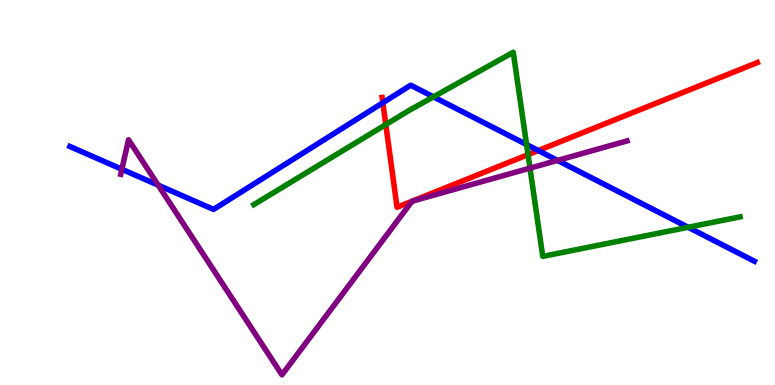[{'lines': ['blue', 'red'], 'intersections': [{'x': 4.94, 'y': 7.33}, {'x': 6.95, 'y': 6.09}]}, {'lines': ['green', 'red'], 'intersections': [{'x': 4.98, 'y': 6.76}, {'x': 6.81, 'y': 5.98}]}, {'lines': ['purple', 'red'], 'intersections': [{'x': 5.32, 'y': 4.77}, {'x': 5.32, 'y': 4.77}]}, {'lines': ['blue', 'green'], 'intersections': [{'x': 5.59, 'y': 7.48}, {'x': 6.79, 'y': 6.25}, {'x': 8.88, 'y': 4.1}]}, {'lines': ['blue', 'purple'], 'intersections': [{'x': 1.57, 'y': 5.6}, {'x': 2.04, 'y': 5.19}, {'x': 7.19, 'y': 5.83}]}, {'lines': ['green', 'purple'], 'intersections': [{'x': 6.84, 'y': 5.63}]}]